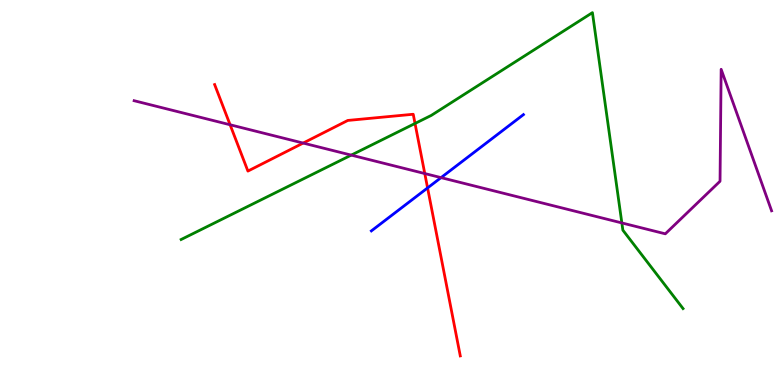[{'lines': ['blue', 'red'], 'intersections': [{'x': 5.52, 'y': 5.12}]}, {'lines': ['green', 'red'], 'intersections': [{'x': 5.36, 'y': 6.79}]}, {'lines': ['purple', 'red'], 'intersections': [{'x': 2.97, 'y': 6.76}, {'x': 3.91, 'y': 6.28}, {'x': 5.48, 'y': 5.49}]}, {'lines': ['blue', 'green'], 'intersections': []}, {'lines': ['blue', 'purple'], 'intersections': [{'x': 5.69, 'y': 5.39}]}, {'lines': ['green', 'purple'], 'intersections': [{'x': 4.53, 'y': 5.97}, {'x': 8.02, 'y': 4.21}]}]